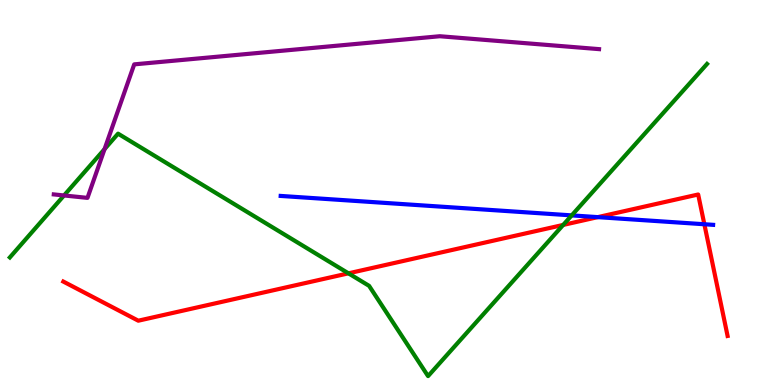[{'lines': ['blue', 'red'], 'intersections': [{'x': 7.71, 'y': 4.36}, {'x': 9.09, 'y': 4.18}]}, {'lines': ['green', 'red'], 'intersections': [{'x': 4.5, 'y': 2.9}, {'x': 7.27, 'y': 4.16}]}, {'lines': ['purple', 'red'], 'intersections': []}, {'lines': ['blue', 'green'], 'intersections': [{'x': 7.38, 'y': 4.41}]}, {'lines': ['blue', 'purple'], 'intersections': []}, {'lines': ['green', 'purple'], 'intersections': [{'x': 0.826, 'y': 4.92}, {'x': 1.35, 'y': 6.13}]}]